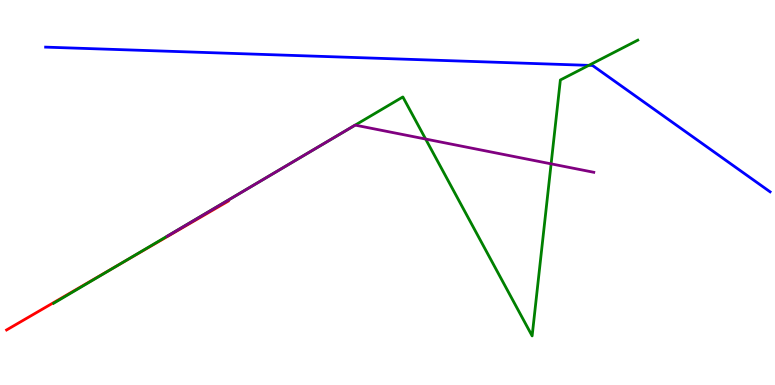[{'lines': ['blue', 'red'], 'intersections': []}, {'lines': ['green', 'red'], 'intersections': [{'x': 1.54, 'y': 3.14}]}, {'lines': ['purple', 'red'], 'intersections': []}, {'lines': ['blue', 'green'], 'intersections': [{'x': 7.6, 'y': 8.3}]}, {'lines': ['blue', 'purple'], 'intersections': []}, {'lines': ['green', 'purple'], 'intersections': [{'x': 3.89, 'y': 5.92}, {'x': 4.58, 'y': 6.75}, {'x': 5.49, 'y': 6.39}, {'x': 7.11, 'y': 5.74}]}]